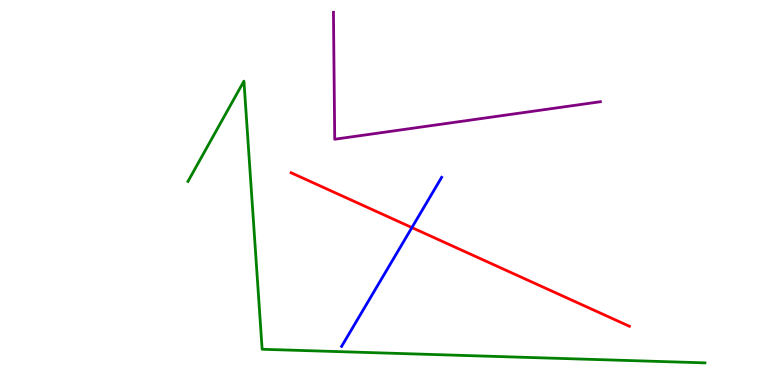[{'lines': ['blue', 'red'], 'intersections': [{'x': 5.31, 'y': 4.09}]}, {'lines': ['green', 'red'], 'intersections': []}, {'lines': ['purple', 'red'], 'intersections': []}, {'lines': ['blue', 'green'], 'intersections': []}, {'lines': ['blue', 'purple'], 'intersections': []}, {'lines': ['green', 'purple'], 'intersections': []}]